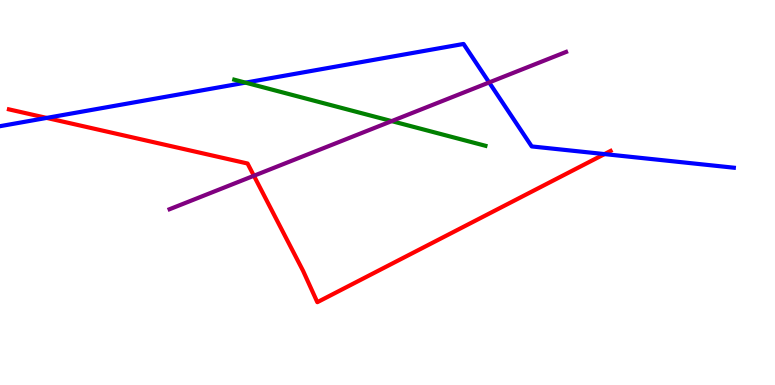[{'lines': ['blue', 'red'], 'intersections': [{'x': 0.602, 'y': 6.94}, {'x': 7.8, 'y': 6.0}]}, {'lines': ['green', 'red'], 'intersections': []}, {'lines': ['purple', 'red'], 'intersections': [{'x': 3.28, 'y': 5.43}]}, {'lines': ['blue', 'green'], 'intersections': [{'x': 3.17, 'y': 7.85}]}, {'lines': ['blue', 'purple'], 'intersections': [{'x': 6.31, 'y': 7.86}]}, {'lines': ['green', 'purple'], 'intersections': [{'x': 5.05, 'y': 6.85}]}]